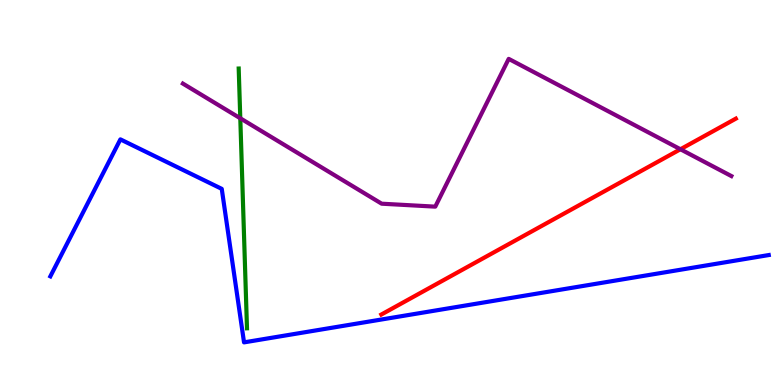[{'lines': ['blue', 'red'], 'intersections': []}, {'lines': ['green', 'red'], 'intersections': []}, {'lines': ['purple', 'red'], 'intersections': [{'x': 8.78, 'y': 6.12}]}, {'lines': ['blue', 'green'], 'intersections': []}, {'lines': ['blue', 'purple'], 'intersections': []}, {'lines': ['green', 'purple'], 'intersections': [{'x': 3.1, 'y': 6.93}]}]